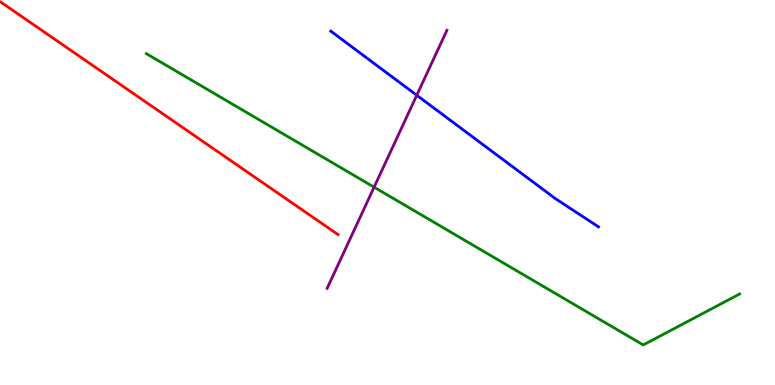[{'lines': ['blue', 'red'], 'intersections': []}, {'lines': ['green', 'red'], 'intersections': []}, {'lines': ['purple', 'red'], 'intersections': []}, {'lines': ['blue', 'green'], 'intersections': []}, {'lines': ['blue', 'purple'], 'intersections': [{'x': 5.38, 'y': 7.53}]}, {'lines': ['green', 'purple'], 'intersections': [{'x': 4.83, 'y': 5.14}]}]